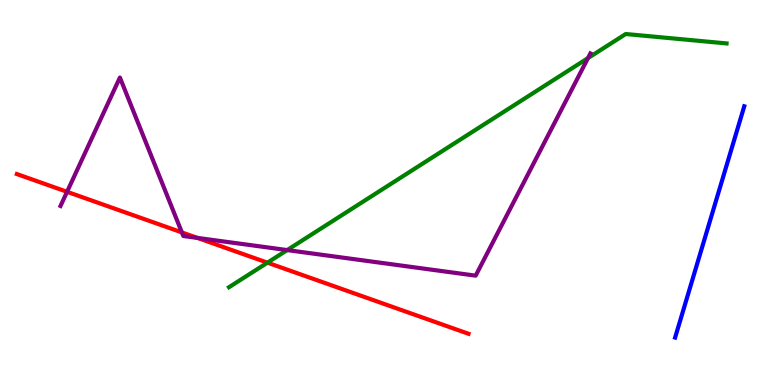[{'lines': ['blue', 'red'], 'intersections': []}, {'lines': ['green', 'red'], 'intersections': [{'x': 3.45, 'y': 3.18}]}, {'lines': ['purple', 'red'], 'intersections': [{'x': 0.865, 'y': 5.02}, {'x': 2.35, 'y': 3.96}, {'x': 2.55, 'y': 3.82}]}, {'lines': ['blue', 'green'], 'intersections': []}, {'lines': ['blue', 'purple'], 'intersections': []}, {'lines': ['green', 'purple'], 'intersections': [{'x': 3.71, 'y': 3.5}, {'x': 7.59, 'y': 8.49}]}]